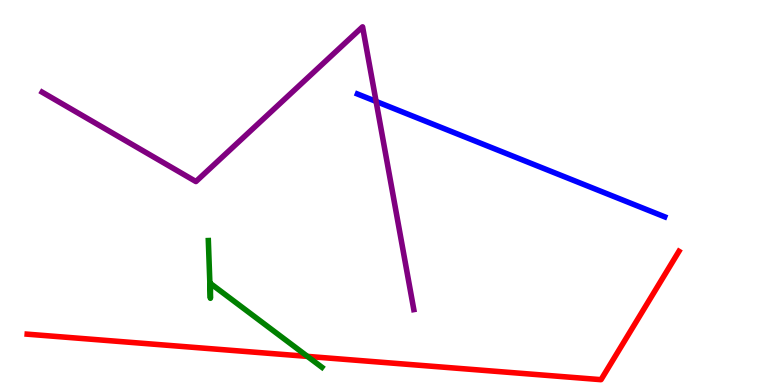[{'lines': ['blue', 'red'], 'intersections': []}, {'lines': ['green', 'red'], 'intersections': [{'x': 3.97, 'y': 0.743}]}, {'lines': ['purple', 'red'], 'intersections': []}, {'lines': ['blue', 'green'], 'intersections': []}, {'lines': ['blue', 'purple'], 'intersections': [{'x': 4.85, 'y': 7.37}]}, {'lines': ['green', 'purple'], 'intersections': []}]